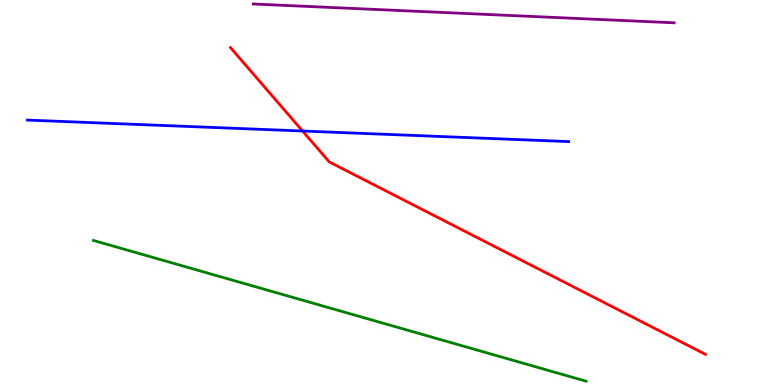[{'lines': ['blue', 'red'], 'intersections': [{'x': 3.9, 'y': 6.6}]}, {'lines': ['green', 'red'], 'intersections': []}, {'lines': ['purple', 'red'], 'intersections': []}, {'lines': ['blue', 'green'], 'intersections': []}, {'lines': ['blue', 'purple'], 'intersections': []}, {'lines': ['green', 'purple'], 'intersections': []}]